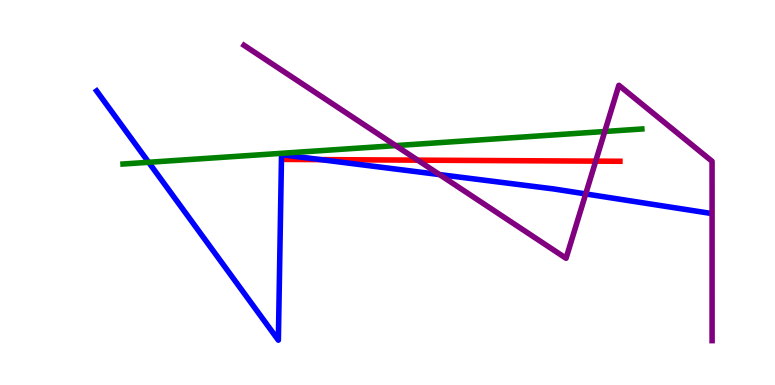[{'lines': ['blue', 'red'], 'intersections': [{'x': 4.14, 'y': 5.85}]}, {'lines': ['green', 'red'], 'intersections': []}, {'lines': ['purple', 'red'], 'intersections': [{'x': 5.39, 'y': 5.84}, {'x': 7.69, 'y': 5.81}]}, {'lines': ['blue', 'green'], 'intersections': [{'x': 1.92, 'y': 5.78}]}, {'lines': ['blue', 'purple'], 'intersections': [{'x': 5.67, 'y': 5.47}, {'x': 7.56, 'y': 4.96}]}, {'lines': ['green', 'purple'], 'intersections': [{'x': 5.11, 'y': 6.22}, {'x': 7.8, 'y': 6.58}]}]